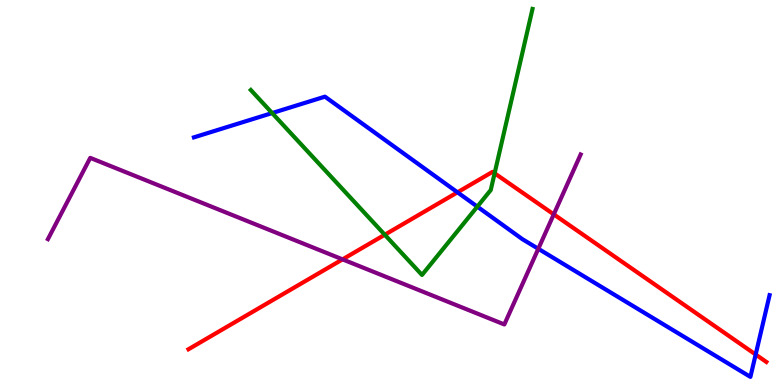[{'lines': ['blue', 'red'], 'intersections': [{'x': 5.9, 'y': 5.0}, {'x': 9.75, 'y': 0.792}]}, {'lines': ['green', 'red'], 'intersections': [{'x': 4.96, 'y': 3.9}, {'x': 6.38, 'y': 5.5}]}, {'lines': ['purple', 'red'], 'intersections': [{'x': 4.42, 'y': 3.26}, {'x': 7.15, 'y': 4.43}]}, {'lines': ['blue', 'green'], 'intersections': [{'x': 3.51, 'y': 7.06}, {'x': 6.16, 'y': 4.63}]}, {'lines': ['blue', 'purple'], 'intersections': [{'x': 6.95, 'y': 3.54}]}, {'lines': ['green', 'purple'], 'intersections': []}]